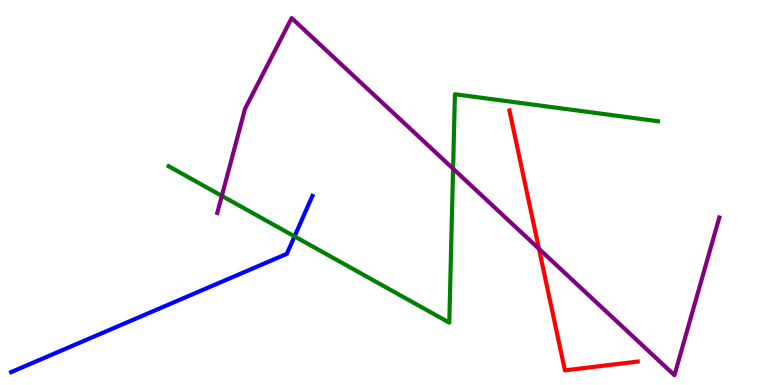[{'lines': ['blue', 'red'], 'intersections': []}, {'lines': ['green', 'red'], 'intersections': []}, {'lines': ['purple', 'red'], 'intersections': [{'x': 6.95, 'y': 3.54}]}, {'lines': ['blue', 'green'], 'intersections': [{'x': 3.8, 'y': 3.86}]}, {'lines': ['blue', 'purple'], 'intersections': []}, {'lines': ['green', 'purple'], 'intersections': [{'x': 2.86, 'y': 4.91}, {'x': 5.85, 'y': 5.62}]}]